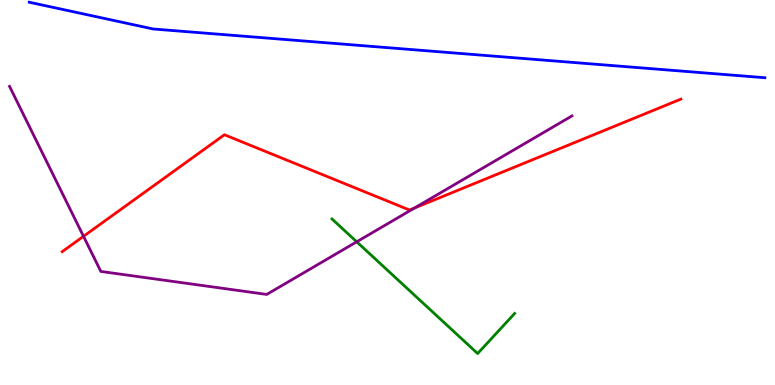[{'lines': ['blue', 'red'], 'intersections': []}, {'lines': ['green', 'red'], 'intersections': []}, {'lines': ['purple', 'red'], 'intersections': [{'x': 1.08, 'y': 3.86}, {'x': 5.35, 'y': 4.6}]}, {'lines': ['blue', 'green'], 'intersections': []}, {'lines': ['blue', 'purple'], 'intersections': []}, {'lines': ['green', 'purple'], 'intersections': [{'x': 4.6, 'y': 3.72}]}]